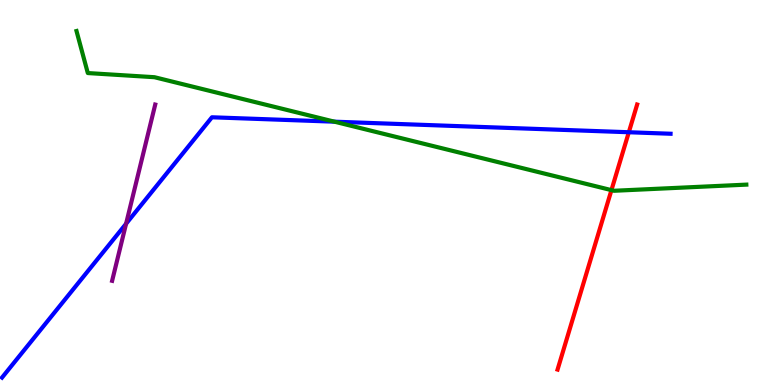[{'lines': ['blue', 'red'], 'intersections': [{'x': 8.11, 'y': 6.56}]}, {'lines': ['green', 'red'], 'intersections': [{'x': 7.89, 'y': 5.06}]}, {'lines': ['purple', 'red'], 'intersections': []}, {'lines': ['blue', 'green'], 'intersections': [{'x': 4.32, 'y': 6.84}]}, {'lines': ['blue', 'purple'], 'intersections': [{'x': 1.63, 'y': 4.19}]}, {'lines': ['green', 'purple'], 'intersections': []}]